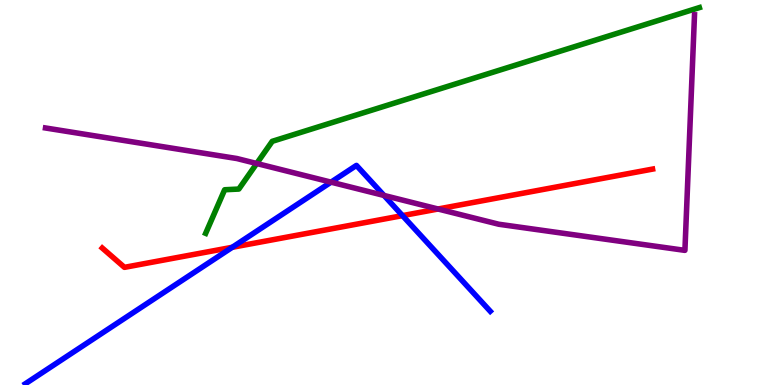[{'lines': ['blue', 'red'], 'intersections': [{'x': 3.0, 'y': 3.58}, {'x': 5.19, 'y': 4.4}]}, {'lines': ['green', 'red'], 'intersections': []}, {'lines': ['purple', 'red'], 'intersections': [{'x': 5.65, 'y': 4.57}]}, {'lines': ['blue', 'green'], 'intersections': []}, {'lines': ['blue', 'purple'], 'intersections': [{'x': 4.27, 'y': 5.27}, {'x': 4.95, 'y': 4.92}]}, {'lines': ['green', 'purple'], 'intersections': [{'x': 3.31, 'y': 5.75}]}]